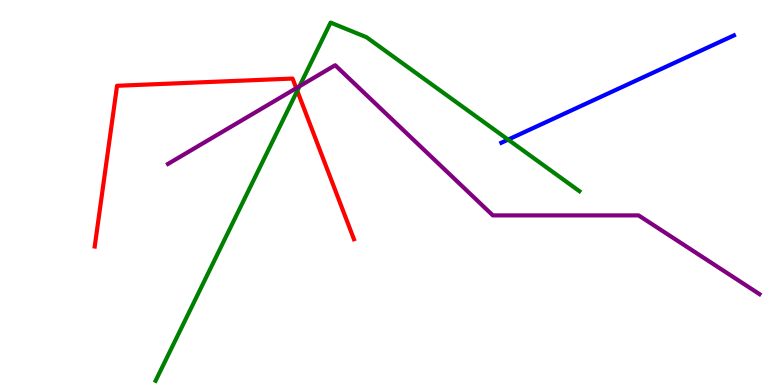[{'lines': ['blue', 'red'], 'intersections': []}, {'lines': ['green', 'red'], 'intersections': [{'x': 3.84, 'y': 7.64}]}, {'lines': ['purple', 'red'], 'intersections': [{'x': 3.82, 'y': 7.71}]}, {'lines': ['blue', 'green'], 'intersections': [{'x': 6.56, 'y': 6.37}]}, {'lines': ['blue', 'purple'], 'intersections': []}, {'lines': ['green', 'purple'], 'intersections': [{'x': 3.86, 'y': 7.76}]}]